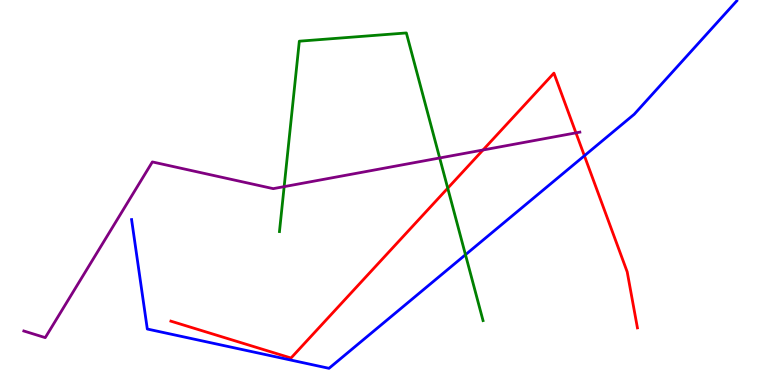[{'lines': ['blue', 'red'], 'intersections': [{'x': 7.54, 'y': 5.95}]}, {'lines': ['green', 'red'], 'intersections': [{'x': 5.78, 'y': 5.11}]}, {'lines': ['purple', 'red'], 'intersections': [{'x': 6.23, 'y': 6.1}, {'x': 7.43, 'y': 6.55}]}, {'lines': ['blue', 'green'], 'intersections': [{'x': 6.01, 'y': 3.38}]}, {'lines': ['blue', 'purple'], 'intersections': []}, {'lines': ['green', 'purple'], 'intersections': [{'x': 3.67, 'y': 5.15}, {'x': 5.67, 'y': 5.9}]}]